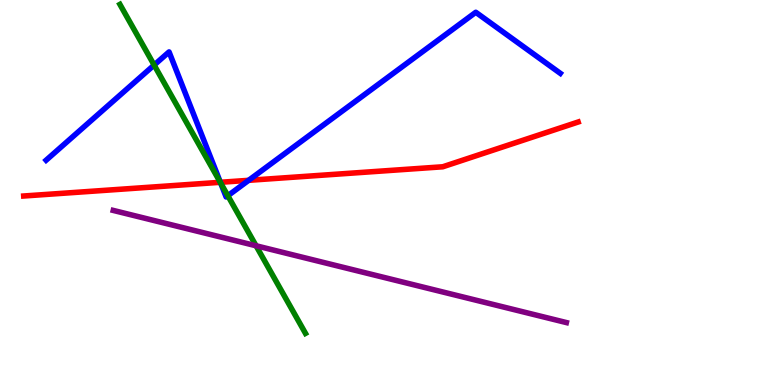[{'lines': ['blue', 'red'], 'intersections': [{'x': 2.84, 'y': 5.27}, {'x': 3.21, 'y': 5.32}]}, {'lines': ['green', 'red'], 'intersections': [{'x': 2.84, 'y': 5.26}]}, {'lines': ['purple', 'red'], 'intersections': []}, {'lines': ['blue', 'green'], 'intersections': [{'x': 1.99, 'y': 8.31}, {'x': 2.85, 'y': 5.25}, {'x': 2.94, 'y': 4.92}]}, {'lines': ['blue', 'purple'], 'intersections': []}, {'lines': ['green', 'purple'], 'intersections': [{'x': 3.3, 'y': 3.62}]}]